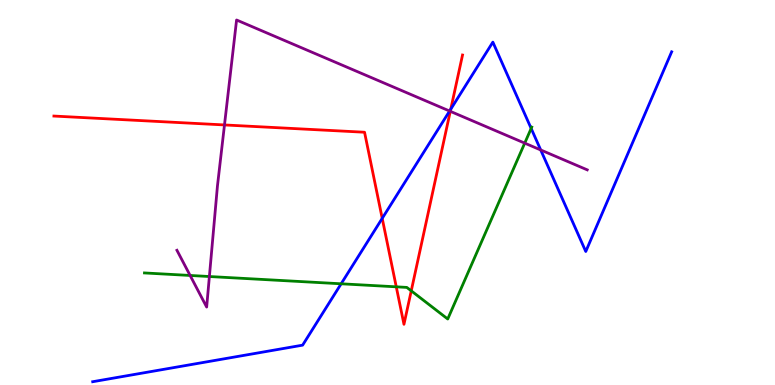[{'lines': ['blue', 'red'], 'intersections': [{'x': 4.93, 'y': 4.33}, {'x': 5.82, 'y': 7.16}]}, {'lines': ['green', 'red'], 'intersections': [{'x': 5.11, 'y': 2.55}, {'x': 5.31, 'y': 2.45}]}, {'lines': ['purple', 'red'], 'intersections': [{'x': 2.9, 'y': 6.75}, {'x': 5.81, 'y': 7.11}]}, {'lines': ['blue', 'green'], 'intersections': [{'x': 4.4, 'y': 2.63}, {'x': 6.85, 'y': 6.66}]}, {'lines': ['blue', 'purple'], 'intersections': [{'x': 5.8, 'y': 7.12}, {'x': 6.98, 'y': 6.1}]}, {'lines': ['green', 'purple'], 'intersections': [{'x': 2.45, 'y': 2.85}, {'x': 2.7, 'y': 2.82}, {'x': 6.77, 'y': 6.28}]}]